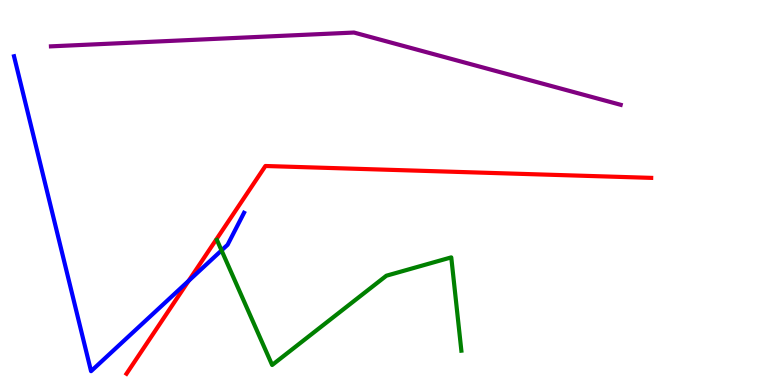[{'lines': ['blue', 'red'], 'intersections': [{'x': 2.43, 'y': 2.7}]}, {'lines': ['green', 'red'], 'intersections': []}, {'lines': ['purple', 'red'], 'intersections': []}, {'lines': ['blue', 'green'], 'intersections': [{'x': 2.86, 'y': 3.5}]}, {'lines': ['blue', 'purple'], 'intersections': []}, {'lines': ['green', 'purple'], 'intersections': []}]